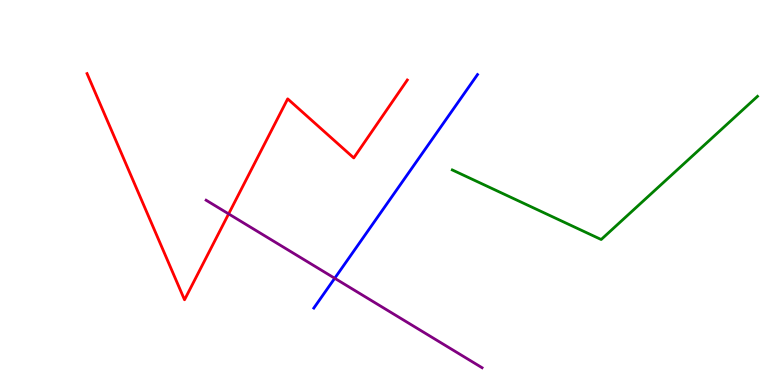[{'lines': ['blue', 'red'], 'intersections': []}, {'lines': ['green', 'red'], 'intersections': []}, {'lines': ['purple', 'red'], 'intersections': [{'x': 2.95, 'y': 4.44}]}, {'lines': ['blue', 'green'], 'intersections': []}, {'lines': ['blue', 'purple'], 'intersections': [{'x': 4.32, 'y': 2.77}]}, {'lines': ['green', 'purple'], 'intersections': []}]